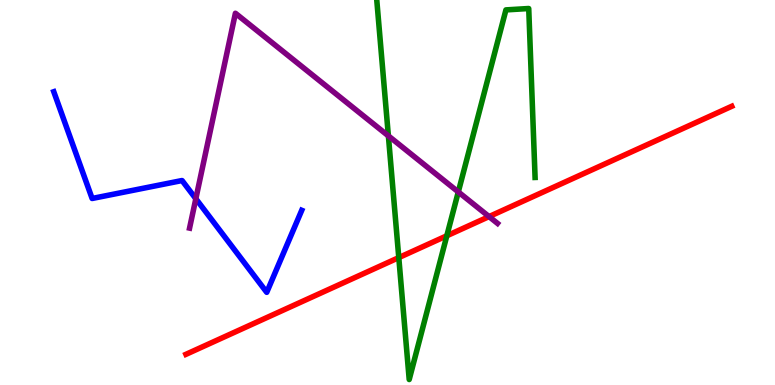[{'lines': ['blue', 'red'], 'intersections': []}, {'lines': ['green', 'red'], 'intersections': [{'x': 5.15, 'y': 3.31}, {'x': 5.77, 'y': 3.88}]}, {'lines': ['purple', 'red'], 'intersections': [{'x': 6.31, 'y': 4.37}]}, {'lines': ['blue', 'green'], 'intersections': []}, {'lines': ['blue', 'purple'], 'intersections': [{'x': 2.53, 'y': 4.84}]}, {'lines': ['green', 'purple'], 'intersections': [{'x': 5.01, 'y': 6.47}, {'x': 5.91, 'y': 5.01}]}]